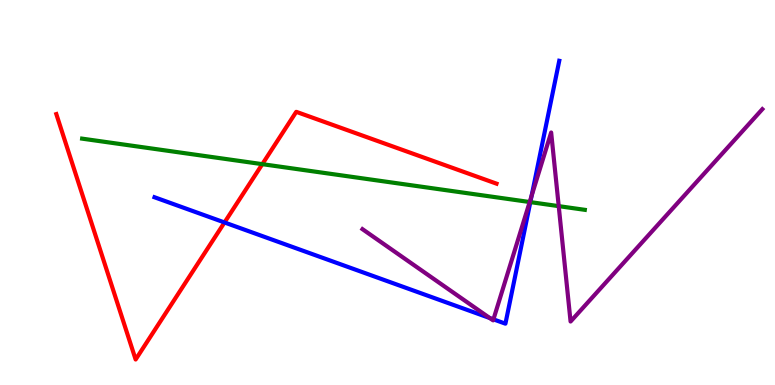[{'lines': ['blue', 'red'], 'intersections': [{'x': 2.9, 'y': 4.22}]}, {'lines': ['green', 'red'], 'intersections': [{'x': 3.38, 'y': 5.74}]}, {'lines': ['purple', 'red'], 'intersections': []}, {'lines': ['blue', 'green'], 'intersections': [{'x': 6.84, 'y': 4.75}]}, {'lines': ['blue', 'purple'], 'intersections': [{'x': 6.32, 'y': 1.74}, {'x': 6.37, 'y': 1.71}, {'x': 6.86, 'y': 4.92}]}, {'lines': ['green', 'purple'], 'intersections': [{'x': 6.83, 'y': 4.75}, {'x': 7.21, 'y': 4.65}]}]